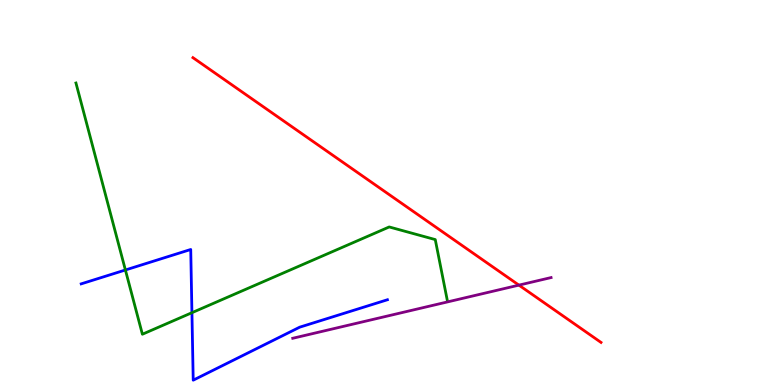[{'lines': ['blue', 'red'], 'intersections': []}, {'lines': ['green', 'red'], 'intersections': []}, {'lines': ['purple', 'red'], 'intersections': [{'x': 6.7, 'y': 2.59}]}, {'lines': ['blue', 'green'], 'intersections': [{'x': 1.62, 'y': 2.99}, {'x': 2.48, 'y': 1.88}]}, {'lines': ['blue', 'purple'], 'intersections': []}, {'lines': ['green', 'purple'], 'intersections': []}]